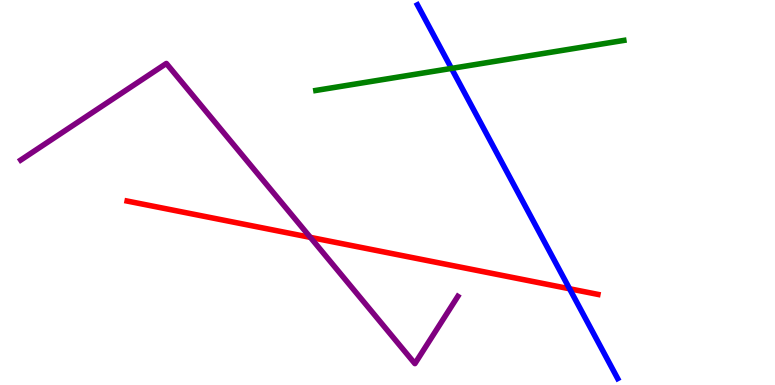[{'lines': ['blue', 'red'], 'intersections': [{'x': 7.35, 'y': 2.5}]}, {'lines': ['green', 'red'], 'intersections': []}, {'lines': ['purple', 'red'], 'intersections': [{'x': 4.0, 'y': 3.83}]}, {'lines': ['blue', 'green'], 'intersections': [{'x': 5.83, 'y': 8.22}]}, {'lines': ['blue', 'purple'], 'intersections': []}, {'lines': ['green', 'purple'], 'intersections': []}]